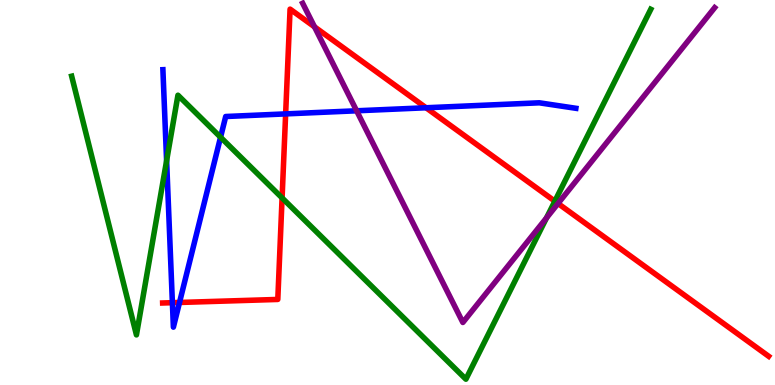[{'lines': ['blue', 'red'], 'intersections': [{'x': 2.22, 'y': 2.14}, {'x': 2.32, 'y': 2.14}, {'x': 3.69, 'y': 7.04}, {'x': 5.5, 'y': 7.2}]}, {'lines': ['green', 'red'], 'intersections': [{'x': 3.64, 'y': 4.86}, {'x': 7.16, 'y': 4.77}]}, {'lines': ['purple', 'red'], 'intersections': [{'x': 4.06, 'y': 9.3}, {'x': 7.2, 'y': 4.71}]}, {'lines': ['blue', 'green'], 'intersections': [{'x': 2.15, 'y': 5.83}, {'x': 2.85, 'y': 6.44}]}, {'lines': ['blue', 'purple'], 'intersections': [{'x': 4.6, 'y': 7.12}]}, {'lines': ['green', 'purple'], 'intersections': [{'x': 7.05, 'y': 4.34}]}]